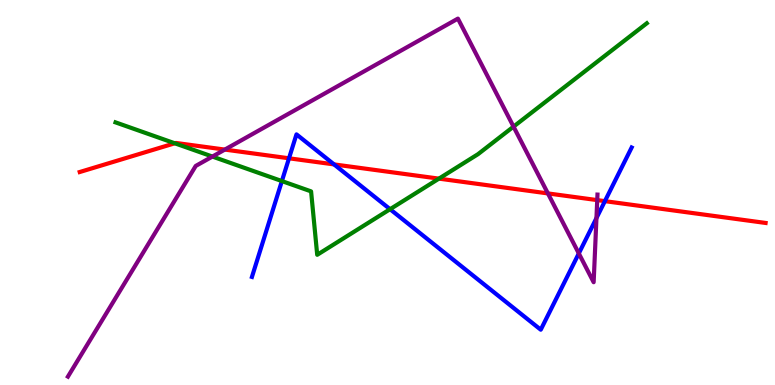[{'lines': ['blue', 'red'], 'intersections': [{'x': 3.73, 'y': 5.89}, {'x': 4.31, 'y': 5.73}, {'x': 7.81, 'y': 4.78}]}, {'lines': ['green', 'red'], 'intersections': [{'x': 2.26, 'y': 6.28}, {'x': 5.66, 'y': 5.36}]}, {'lines': ['purple', 'red'], 'intersections': [{'x': 2.9, 'y': 6.11}, {'x': 7.07, 'y': 4.98}, {'x': 7.71, 'y': 4.8}]}, {'lines': ['blue', 'green'], 'intersections': [{'x': 3.64, 'y': 5.3}, {'x': 5.03, 'y': 4.57}]}, {'lines': ['blue', 'purple'], 'intersections': [{'x': 7.47, 'y': 3.42}, {'x': 7.7, 'y': 4.34}]}, {'lines': ['green', 'purple'], 'intersections': [{'x': 2.74, 'y': 5.93}, {'x': 6.63, 'y': 6.71}]}]